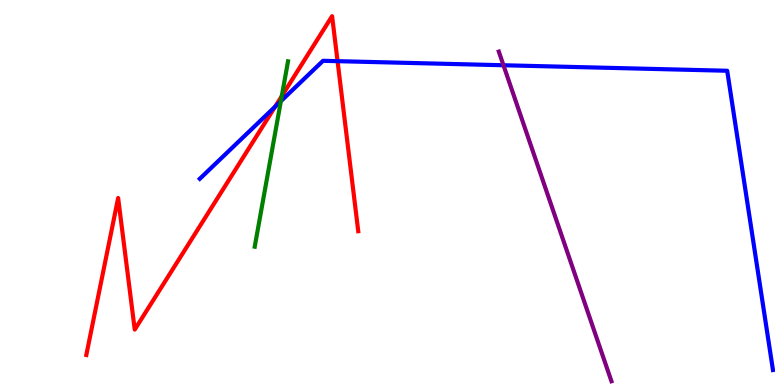[{'lines': ['blue', 'red'], 'intersections': [{'x': 3.55, 'y': 7.23}, {'x': 4.36, 'y': 8.41}]}, {'lines': ['green', 'red'], 'intersections': [{'x': 3.64, 'y': 7.5}]}, {'lines': ['purple', 'red'], 'intersections': []}, {'lines': ['blue', 'green'], 'intersections': [{'x': 3.62, 'y': 7.37}]}, {'lines': ['blue', 'purple'], 'intersections': [{'x': 6.5, 'y': 8.31}]}, {'lines': ['green', 'purple'], 'intersections': []}]